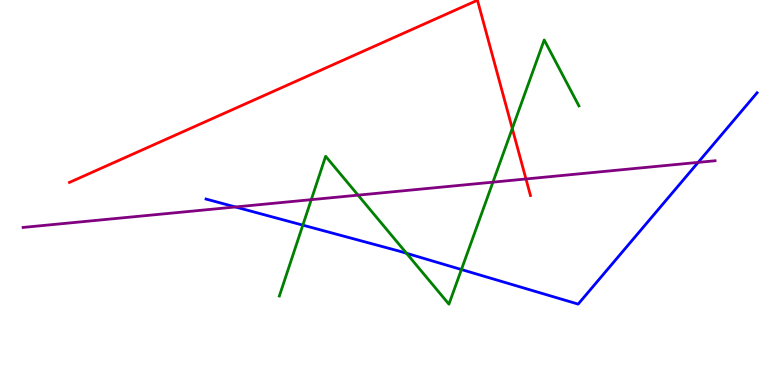[{'lines': ['blue', 'red'], 'intersections': []}, {'lines': ['green', 'red'], 'intersections': [{'x': 6.61, 'y': 6.66}]}, {'lines': ['purple', 'red'], 'intersections': [{'x': 6.79, 'y': 5.35}]}, {'lines': ['blue', 'green'], 'intersections': [{'x': 3.91, 'y': 4.15}, {'x': 5.25, 'y': 3.42}, {'x': 5.95, 'y': 3.0}]}, {'lines': ['blue', 'purple'], 'intersections': [{'x': 3.04, 'y': 4.62}, {'x': 9.01, 'y': 5.78}]}, {'lines': ['green', 'purple'], 'intersections': [{'x': 4.02, 'y': 4.81}, {'x': 4.62, 'y': 4.93}, {'x': 6.36, 'y': 5.27}]}]